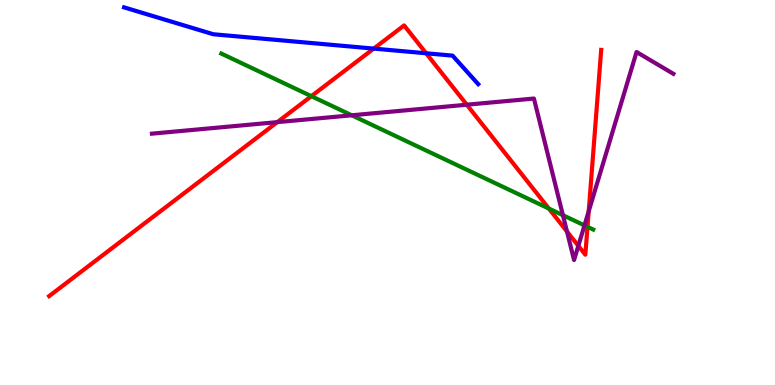[{'lines': ['blue', 'red'], 'intersections': [{'x': 4.82, 'y': 8.74}, {'x': 5.5, 'y': 8.62}]}, {'lines': ['green', 'red'], 'intersections': [{'x': 4.02, 'y': 7.5}, {'x': 7.08, 'y': 4.58}, {'x': 7.58, 'y': 4.11}]}, {'lines': ['purple', 'red'], 'intersections': [{'x': 3.58, 'y': 6.83}, {'x': 6.02, 'y': 7.28}, {'x': 7.32, 'y': 3.99}, {'x': 7.46, 'y': 3.61}, {'x': 7.6, 'y': 4.51}]}, {'lines': ['blue', 'green'], 'intersections': []}, {'lines': ['blue', 'purple'], 'intersections': []}, {'lines': ['green', 'purple'], 'intersections': [{'x': 4.54, 'y': 7.01}, {'x': 7.26, 'y': 4.41}, {'x': 7.54, 'y': 4.15}]}]